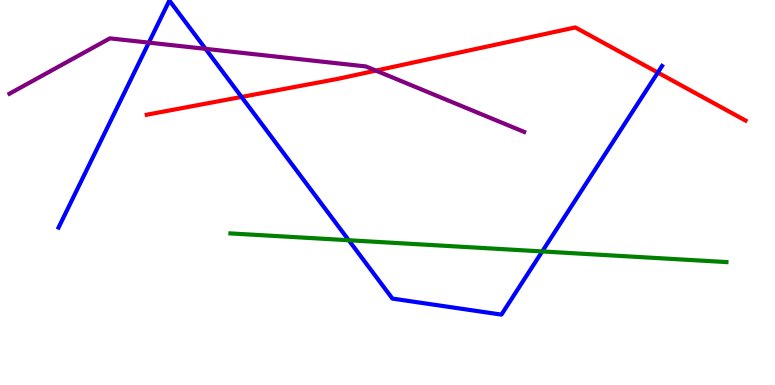[{'lines': ['blue', 'red'], 'intersections': [{'x': 3.12, 'y': 7.48}, {'x': 8.49, 'y': 8.12}]}, {'lines': ['green', 'red'], 'intersections': []}, {'lines': ['purple', 'red'], 'intersections': [{'x': 4.85, 'y': 8.17}]}, {'lines': ['blue', 'green'], 'intersections': [{'x': 4.5, 'y': 3.76}, {'x': 7.0, 'y': 3.47}]}, {'lines': ['blue', 'purple'], 'intersections': [{'x': 1.92, 'y': 8.89}, {'x': 2.65, 'y': 8.73}]}, {'lines': ['green', 'purple'], 'intersections': []}]